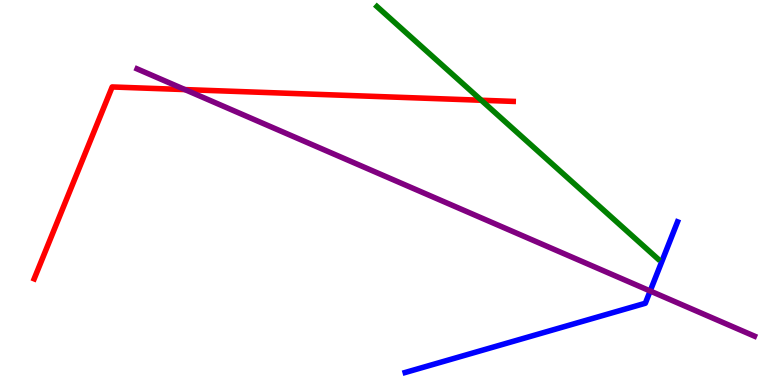[{'lines': ['blue', 'red'], 'intersections': []}, {'lines': ['green', 'red'], 'intersections': [{'x': 6.21, 'y': 7.4}]}, {'lines': ['purple', 'red'], 'intersections': [{'x': 2.39, 'y': 7.67}]}, {'lines': ['blue', 'green'], 'intersections': []}, {'lines': ['blue', 'purple'], 'intersections': [{'x': 8.39, 'y': 2.44}]}, {'lines': ['green', 'purple'], 'intersections': []}]